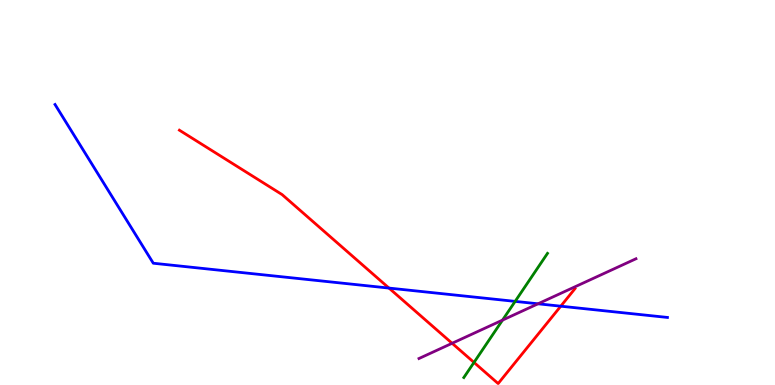[{'lines': ['blue', 'red'], 'intersections': [{'x': 5.02, 'y': 2.52}, {'x': 7.24, 'y': 2.05}]}, {'lines': ['green', 'red'], 'intersections': [{'x': 6.12, 'y': 0.586}]}, {'lines': ['purple', 'red'], 'intersections': [{'x': 5.83, 'y': 1.08}]}, {'lines': ['blue', 'green'], 'intersections': [{'x': 6.65, 'y': 2.17}]}, {'lines': ['blue', 'purple'], 'intersections': [{'x': 6.94, 'y': 2.11}]}, {'lines': ['green', 'purple'], 'intersections': [{'x': 6.48, 'y': 1.69}]}]